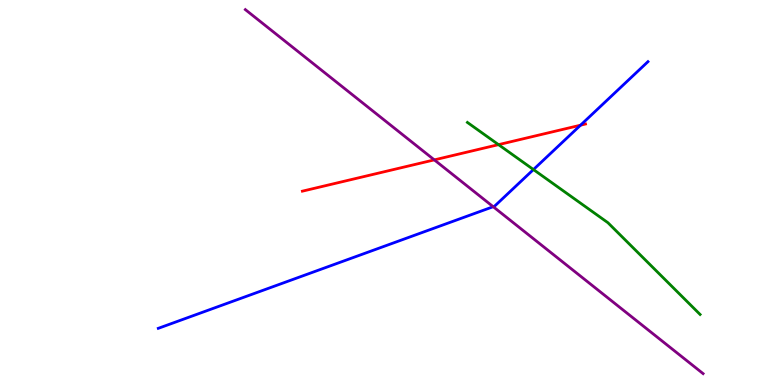[{'lines': ['blue', 'red'], 'intersections': [{'x': 7.49, 'y': 6.75}]}, {'lines': ['green', 'red'], 'intersections': [{'x': 6.43, 'y': 6.24}]}, {'lines': ['purple', 'red'], 'intersections': [{'x': 5.6, 'y': 5.85}]}, {'lines': ['blue', 'green'], 'intersections': [{'x': 6.88, 'y': 5.6}]}, {'lines': ['blue', 'purple'], 'intersections': [{'x': 6.36, 'y': 4.63}]}, {'lines': ['green', 'purple'], 'intersections': []}]